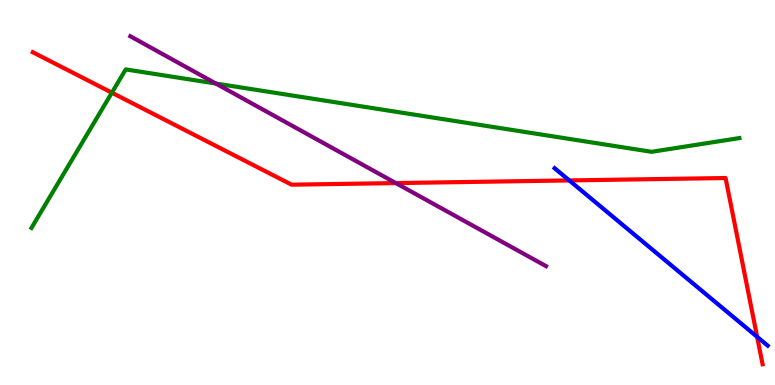[{'lines': ['blue', 'red'], 'intersections': [{'x': 7.35, 'y': 5.31}, {'x': 9.77, 'y': 1.25}]}, {'lines': ['green', 'red'], 'intersections': [{'x': 1.44, 'y': 7.59}]}, {'lines': ['purple', 'red'], 'intersections': [{'x': 5.11, 'y': 5.24}]}, {'lines': ['blue', 'green'], 'intersections': []}, {'lines': ['blue', 'purple'], 'intersections': []}, {'lines': ['green', 'purple'], 'intersections': [{'x': 2.78, 'y': 7.83}]}]